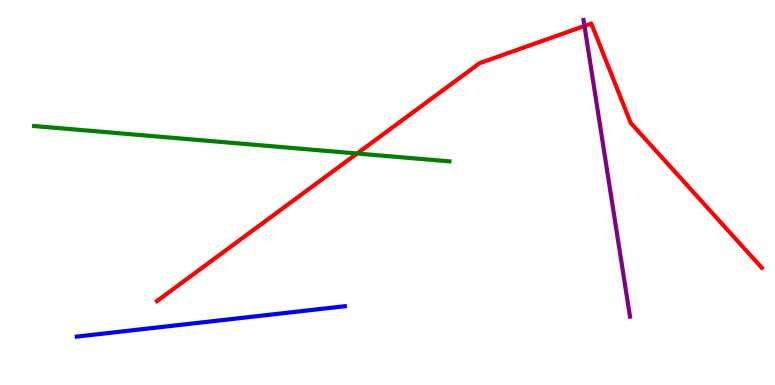[{'lines': ['blue', 'red'], 'intersections': []}, {'lines': ['green', 'red'], 'intersections': [{'x': 4.61, 'y': 6.01}]}, {'lines': ['purple', 'red'], 'intersections': [{'x': 7.54, 'y': 9.33}]}, {'lines': ['blue', 'green'], 'intersections': []}, {'lines': ['blue', 'purple'], 'intersections': []}, {'lines': ['green', 'purple'], 'intersections': []}]